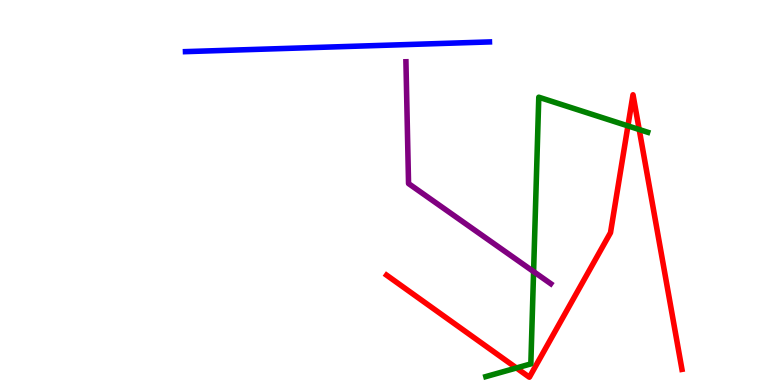[{'lines': ['blue', 'red'], 'intersections': []}, {'lines': ['green', 'red'], 'intersections': [{'x': 6.66, 'y': 0.442}, {'x': 8.1, 'y': 6.73}, {'x': 8.25, 'y': 6.64}]}, {'lines': ['purple', 'red'], 'intersections': []}, {'lines': ['blue', 'green'], 'intersections': []}, {'lines': ['blue', 'purple'], 'intersections': []}, {'lines': ['green', 'purple'], 'intersections': [{'x': 6.89, 'y': 2.95}]}]